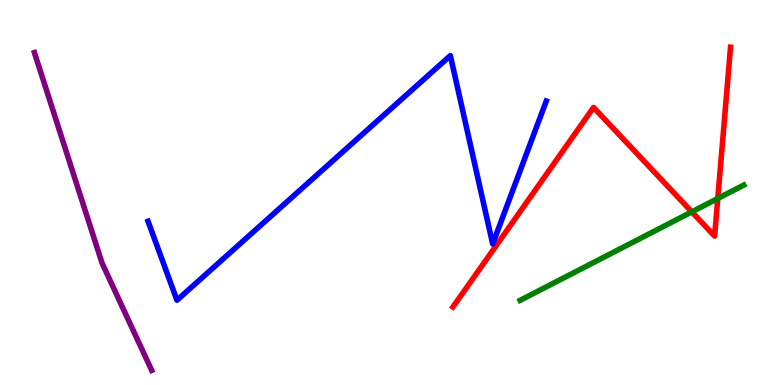[{'lines': ['blue', 'red'], 'intersections': []}, {'lines': ['green', 'red'], 'intersections': [{'x': 8.93, 'y': 4.5}, {'x': 9.26, 'y': 4.84}]}, {'lines': ['purple', 'red'], 'intersections': []}, {'lines': ['blue', 'green'], 'intersections': []}, {'lines': ['blue', 'purple'], 'intersections': []}, {'lines': ['green', 'purple'], 'intersections': []}]